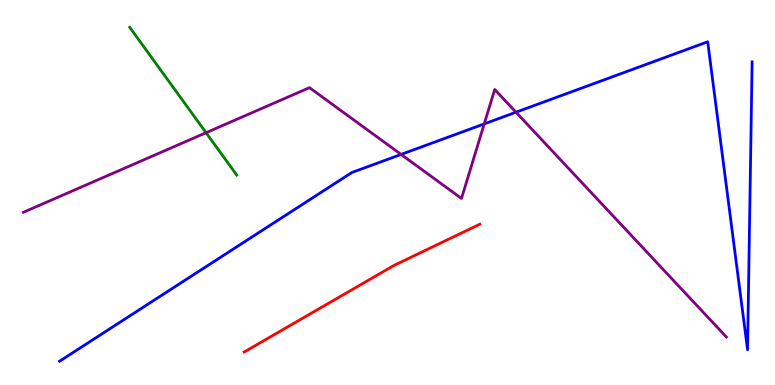[{'lines': ['blue', 'red'], 'intersections': []}, {'lines': ['green', 'red'], 'intersections': []}, {'lines': ['purple', 'red'], 'intersections': []}, {'lines': ['blue', 'green'], 'intersections': []}, {'lines': ['blue', 'purple'], 'intersections': [{'x': 5.18, 'y': 5.99}, {'x': 6.25, 'y': 6.78}, {'x': 6.66, 'y': 7.09}]}, {'lines': ['green', 'purple'], 'intersections': [{'x': 2.66, 'y': 6.55}]}]